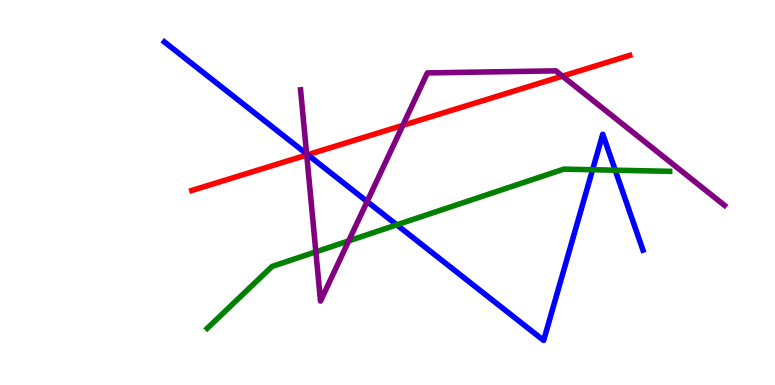[{'lines': ['blue', 'red'], 'intersections': [{'x': 3.97, 'y': 5.98}]}, {'lines': ['green', 'red'], 'intersections': []}, {'lines': ['purple', 'red'], 'intersections': [{'x': 3.96, 'y': 5.97}, {'x': 5.2, 'y': 6.74}, {'x': 7.26, 'y': 8.02}]}, {'lines': ['blue', 'green'], 'intersections': [{'x': 5.12, 'y': 4.16}, {'x': 7.65, 'y': 5.59}, {'x': 7.94, 'y': 5.58}]}, {'lines': ['blue', 'purple'], 'intersections': [{'x': 3.96, 'y': 6.0}, {'x': 4.74, 'y': 4.77}]}, {'lines': ['green', 'purple'], 'intersections': [{'x': 4.08, 'y': 3.46}, {'x': 4.5, 'y': 3.74}]}]